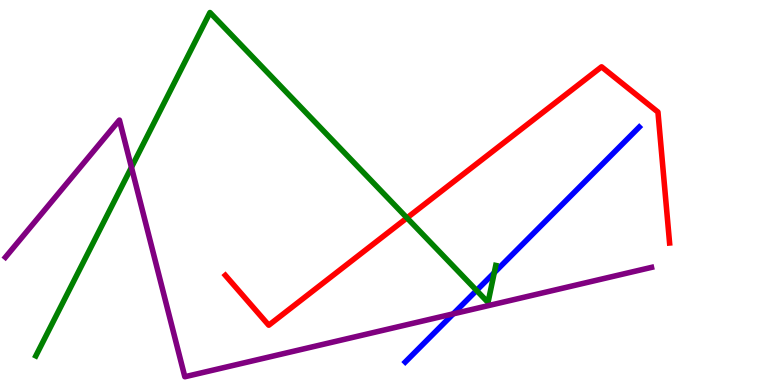[{'lines': ['blue', 'red'], 'intersections': []}, {'lines': ['green', 'red'], 'intersections': [{'x': 5.25, 'y': 4.34}]}, {'lines': ['purple', 'red'], 'intersections': []}, {'lines': ['blue', 'green'], 'intersections': [{'x': 6.15, 'y': 2.46}, {'x': 6.38, 'y': 2.92}]}, {'lines': ['blue', 'purple'], 'intersections': [{'x': 5.85, 'y': 1.85}]}, {'lines': ['green', 'purple'], 'intersections': [{'x': 1.7, 'y': 5.65}]}]